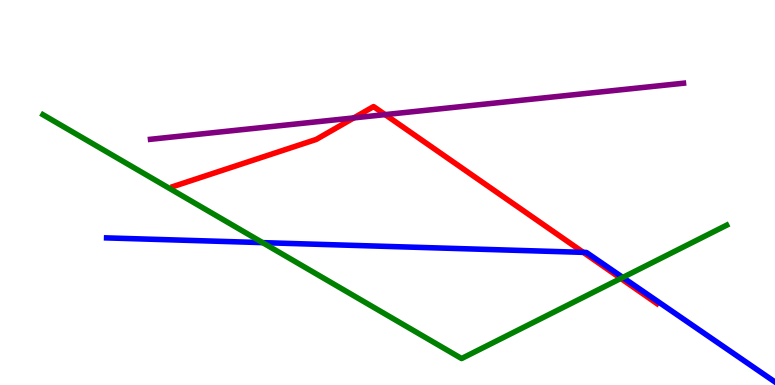[{'lines': ['blue', 'red'], 'intersections': [{'x': 7.53, 'y': 3.45}]}, {'lines': ['green', 'red'], 'intersections': [{'x': 8.01, 'y': 2.77}]}, {'lines': ['purple', 'red'], 'intersections': [{'x': 4.57, 'y': 6.94}, {'x': 4.97, 'y': 7.02}]}, {'lines': ['blue', 'green'], 'intersections': [{'x': 3.39, 'y': 3.7}, {'x': 8.04, 'y': 2.79}]}, {'lines': ['blue', 'purple'], 'intersections': []}, {'lines': ['green', 'purple'], 'intersections': []}]